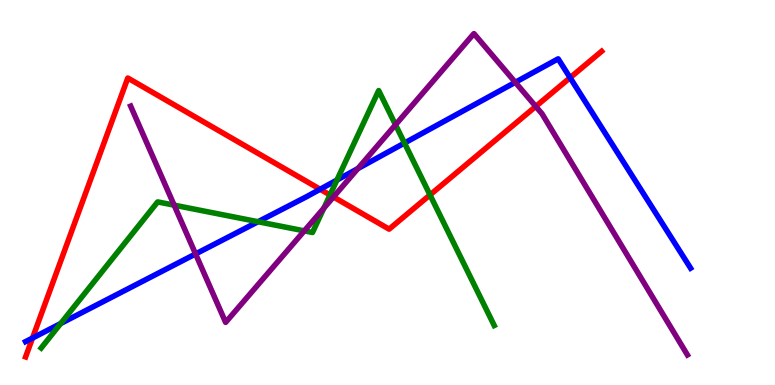[{'lines': ['blue', 'red'], 'intersections': [{'x': 0.419, 'y': 1.22}, {'x': 4.13, 'y': 5.08}, {'x': 7.36, 'y': 7.98}]}, {'lines': ['green', 'red'], 'intersections': [{'x': 4.26, 'y': 4.94}, {'x': 5.55, 'y': 4.94}]}, {'lines': ['purple', 'red'], 'intersections': [{'x': 4.3, 'y': 4.88}, {'x': 6.91, 'y': 7.24}]}, {'lines': ['blue', 'green'], 'intersections': [{'x': 0.783, 'y': 1.6}, {'x': 3.33, 'y': 4.24}, {'x': 4.35, 'y': 5.32}, {'x': 5.22, 'y': 6.28}]}, {'lines': ['blue', 'purple'], 'intersections': [{'x': 2.52, 'y': 3.4}, {'x': 4.62, 'y': 5.62}, {'x': 6.65, 'y': 7.86}]}, {'lines': ['green', 'purple'], 'intersections': [{'x': 2.25, 'y': 4.67}, {'x': 3.93, 'y': 4.0}, {'x': 4.18, 'y': 4.59}, {'x': 5.1, 'y': 6.76}]}]